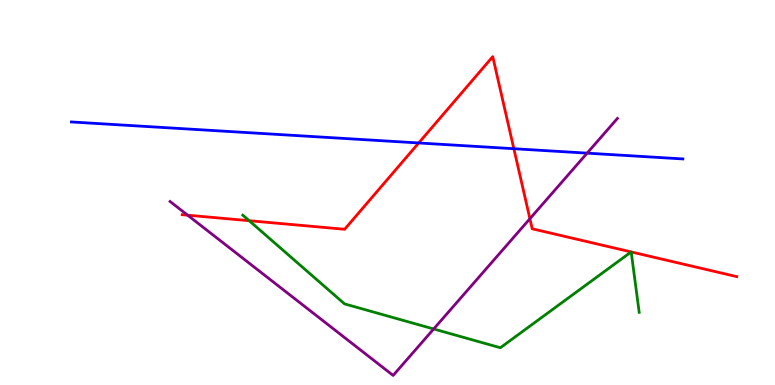[{'lines': ['blue', 'red'], 'intersections': [{'x': 5.4, 'y': 6.29}, {'x': 6.63, 'y': 6.14}]}, {'lines': ['green', 'red'], 'intersections': [{'x': 3.22, 'y': 4.27}, {'x': 8.14, 'y': 3.46}, {'x': 8.14, 'y': 3.46}]}, {'lines': ['purple', 'red'], 'intersections': [{'x': 2.42, 'y': 4.41}, {'x': 6.84, 'y': 4.32}]}, {'lines': ['blue', 'green'], 'intersections': []}, {'lines': ['blue', 'purple'], 'intersections': [{'x': 7.58, 'y': 6.02}]}, {'lines': ['green', 'purple'], 'intersections': [{'x': 5.6, 'y': 1.46}]}]